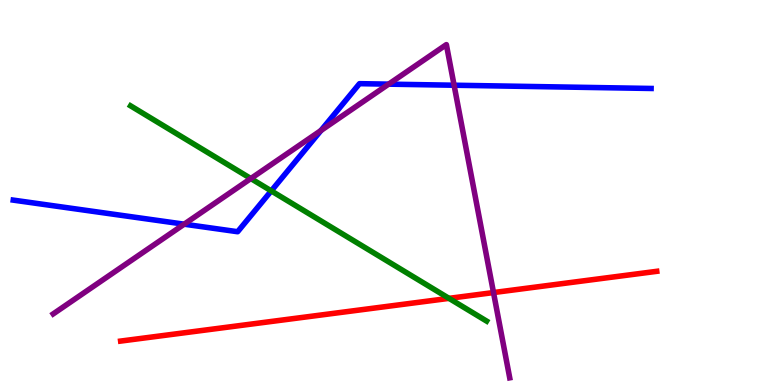[{'lines': ['blue', 'red'], 'intersections': []}, {'lines': ['green', 'red'], 'intersections': [{'x': 5.79, 'y': 2.25}]}, {'lines': ['purple', 'red'], 'intersections': [{'x': 6.37, 'y': 2.4}]}, {'lines': ['blue', 'green'], 'intersections': [{'x': 3.5, 'y': 5.04}]}, {'lines': ['blue', 'purple'], 'intersections': [{'x': 2.38, 'y': 4.18}, {'x': 4.14, 'y': 6.61}, {'x': 5.01, 'y': 7.81}, {'x': 5.86, 'y': 7.79}]}, {'lines': ['green', 'purple'], 'intersections': [{'x': 3.24, 'y': 5.36}]}]